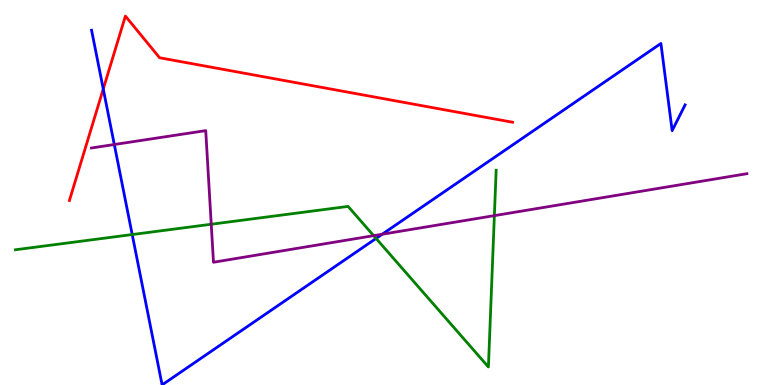[{'lines': ['blue', 'red'], 'intersections': [{'x': 1.33, 'y': 7.69}]}, {'lines': ['green', 'red'], 'intersections': []}, {'lines': ['purple', 'red'], 'intersections': []}, {'lines': ['blue', 'green'], 'intersections': [{'x': 1.71, 'y': 3.91}, {'x': 4.85, 'y': 3.81}]}, {'lines': ['blue', 'purple'], 'intersections': [{'x': 1.47, 'y': 6.25}, {'x': 4.93, 'y': 3.92}]}, {'lines': ['green', 'purple'], 'intersections': [{'x': 2.73, 'y': 4.18}, {'x': 4.82, 'y': 3.88}, {'x': 6.38, 'y': 4.4}]}]